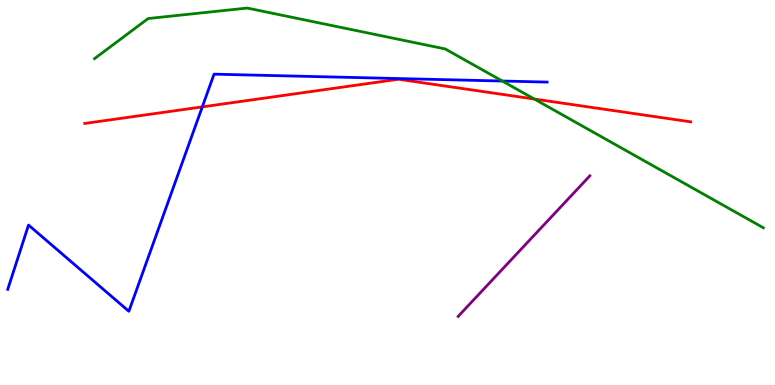[{'lines': ['blue', 'red'], 'intersections': [{'x': 2.61, 'y': 7.22}]}, {'lines': ['green', 'red'], 'intersections': [{'x': 6.89, 'y': 7.43}]}, {'lines': ['purple', 'red'], 'intersections': []}, {'lines': ['blue', 'green'], 'intersections': [{'x': 6.48, 'y': 7.9}]}, {'lines': ['blue', 'purple'], 'intersections': []}, {'lines': ['green', 'purple'], 'intersections': []}]